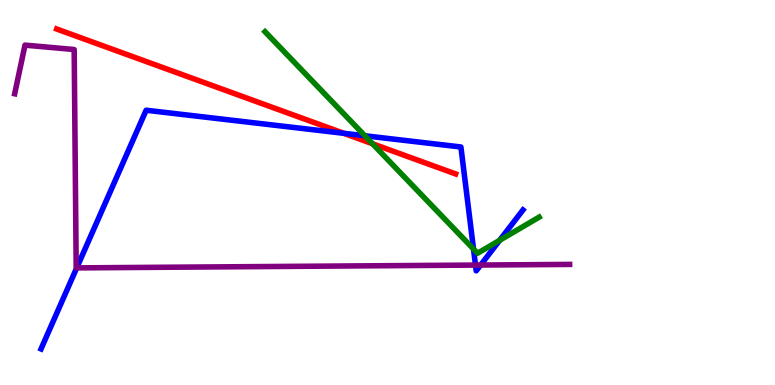[{'lines': ['blue', 'red'], 'intersections': [{'x': 4.44, 'y': 6.54}]}, {'lines': ['green', 'red'], 'intersections': [{'x': 4.81, 'y': 6.27}]}, {'lines': ['purple', 'red'], 'intersections': []}, {'lines': ['blue', 'green'], 'intersections': [{'x': 4.71, 'y': 6.47}, {'x': 6.11, 'y': 3.53}, {'x': 6.45, 'y': 3.76}]}, {'lines': ['blue', 'purple'], 'intersections': [{'x': 0.99, 'y': 3.04}, {'x': 6.14, 'y': 3.11}, {'x': 6.2, 'y': 3.12}]}, {'lines': ['green', 'purple'], 'intersections': []}]